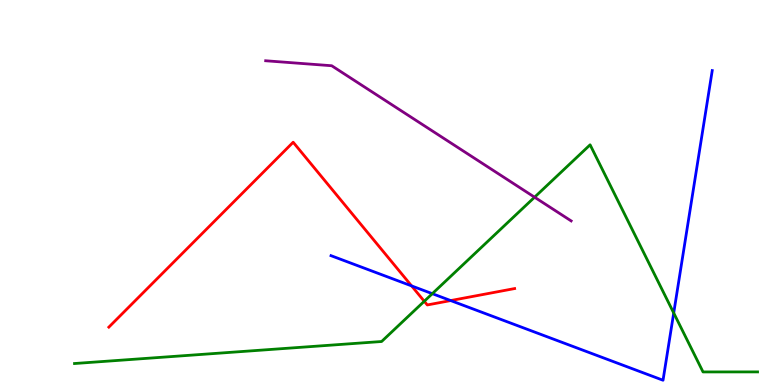[{'lines': ['blue', 'red'], 'intersections': [{'x': 5.31, 'y': 2.57}, {'x': 5.82, 'y': 2.19}]}, {'lines': ['green', 'red'], 'intersections': [{'x': 5.47, 'y': 2.17}]}, {'lines': ['purple', 'red'], 'intersections': []}, {'lines': ['blue', 'green'], 'intersections': [{'x': 5.58, 'y': 2.37}, {'x': 8.69, 'y': 1.87}]}, {'lines': ['blue', 'purple'], 'intersections': []}, {'lines': ['green', 'purple'], 'intersections': [{'x': 6.9, 'y': 4.88}]}]